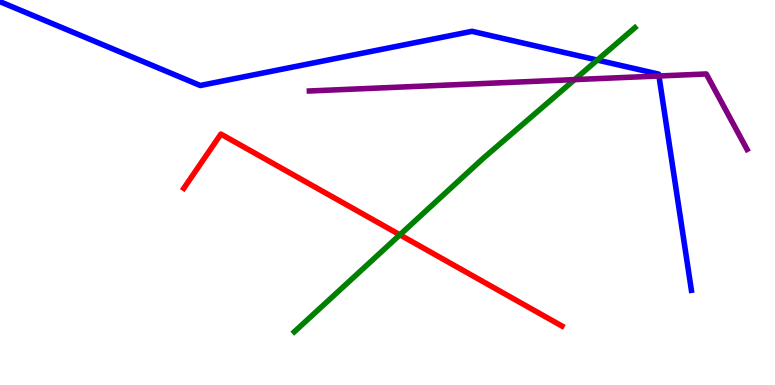[{'lines': ['blue', 'red'], 'intersections': []}, {'lines': ['green', 'red'], 'intersections': [{'x': 5.16, 'y': 3.9}]}, {'lines': ['purple', 'red'], 'intersections': []}, {'lines': ['blue', 'green'], 'intersections': [{'x': 7.71, 'y': 8.44}]}, {'lines': ['blue', 'purple'], 'intersections': [{'x': 8.5, 'y': 8.03}]}, {'lines': ['green', 'purple'], 'intersections': [{'x': 7.41, 'y': 7.93}]}]